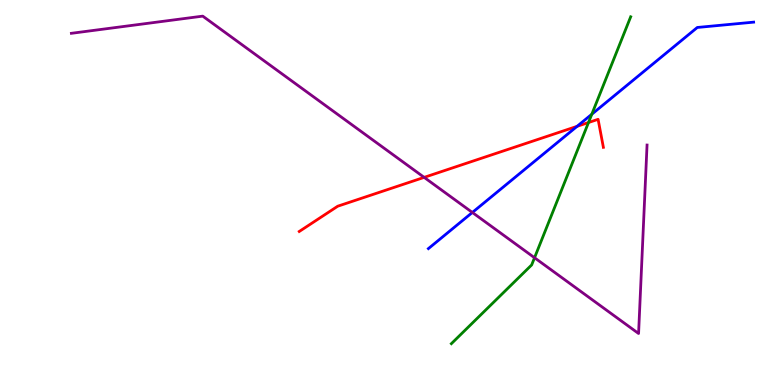[{'lines': ['blue', 'red'], 'intersections': [{'x': 7.45, 'y': 6.72}]}, {'lines': ['green', 'red'], 'intersections': [{'x': 7.59, 'y': 6.82}]}, {'lines': ['purple', 'red'], 'intersections': [{'x': 5.47, 'y': 5.39}]}, {'lines': ['blue', 'green'], 'intersections': [{'x': 7.64, 'y': 7.03}]}, {'lines': ['blue', 'purple'], 'intersections': [{'x': 6.09, 'y': 4.48}]}, {'lines': ['green', 'purple'], 'intersections': [{'x': 6.9, 'y': 3.31}]}]